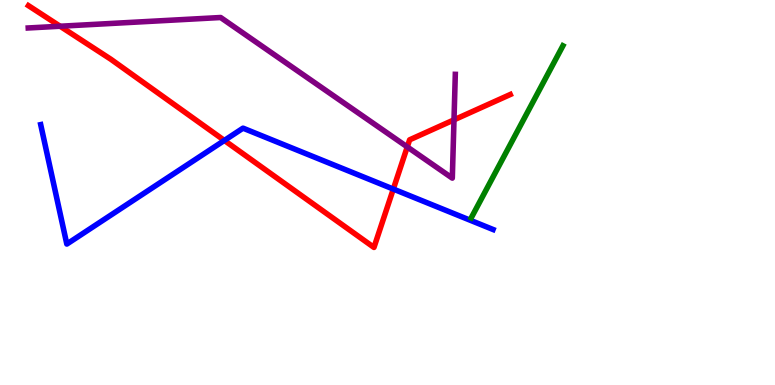[{'lines': ['blue', 'red'], 'intersections': [{'x': 2.9, 'y': 6.35}, {'x': 5.07, 'y': 5.09}]}, {'lines': ['green', 'red'], 'intersections': []}, {'lines': ['purple', 'red'], 'intersections': [{'x': 0.776, 'y': 9.32}, {'x': 5.26, 'y': 6.18}, {'x': 5.86, 'y': 6.89}]}, {'lines': ['blue', 'green'], 'intersections': []}, {'lines': ['blue', 'purple'], 'intersections': []}, {'lines': ['green', 'purple'], 'intersections': []}]